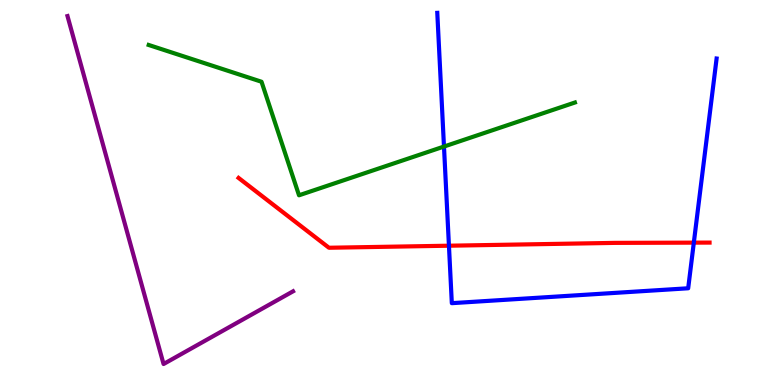[{'lines': ['blue', 'red'], 'intersections': [{'x': 5.79, 'y': 3.62}, {'x': 8.95, 'y': 3.7}]}, {'lines': ['green', 'red'], 'intersections': []}, {'lines': ['purple', 'red'], 'intersections': []}, {'lines': ['blue', 'green'], 'intersections': [{'x': 5.73, 'y': 6.19}]}, {'lines': ['blue', 'purple'], 'intersections': []}, {'lines': ['green', 'purple'], 'intersections': []}]